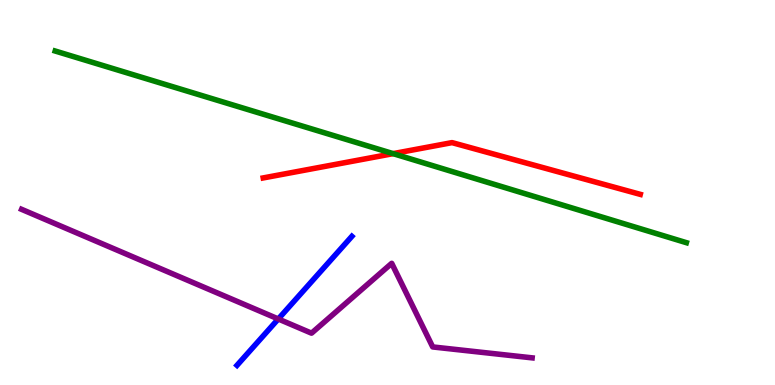[{'lines': ['blue', 'red'], 'intersections': []}, {'lines': ['green', 'red'], 'intersections': [{'x': 5.07, 'y': 6.01}]}, {'lines': ['purple', 'red'], 'intersections': []}, {'lines': ['blue', 'green'], 'intersections': []}, {'lines': ['blue', 'purple'], 'intersections': [{'x': 3.59, 'y': 1.71}]}, {'lines': ['green', 'purple'], 'intersections': []}]